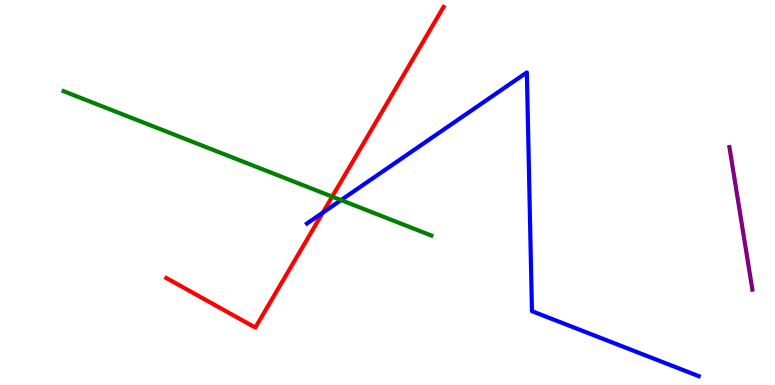[{'lines': ['blue', 'red'], 'intersections': [{'x': 4.17, 'y': 4.48}]}, {'lines': ['green', 'red'], 'intersections': [{'x': 4.29, 'y': 4.89}]}, {'lines': ['purple', 'red'], 'intersections': []}, {'lines': ['blue', 'green'], 'intersections': [{'x': 4.4, 'y': 4.8}]}, {'lines': ['blue', 'purple'], 'intersections': []}, {'lines': ['green', 'purple'], 'intersections': []}]